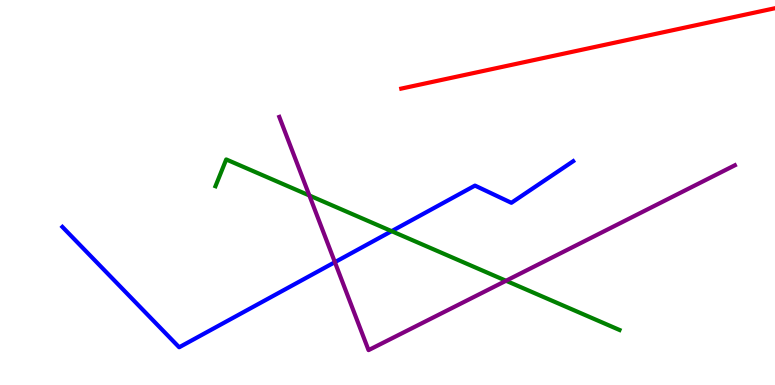[{'lines': ['blue', 'red'], 'intersections': []}, {'lines': ['green', 'red'], 'intersections': []}, {'lines': ['purple', 'red'], 'intersections': []}, {'lines': ['blue', 'green'], 'intersections': [{'x': 5.05, 'y': 4.0}]}, {'lines': ['blue', 'purple'], 'intersections': [{'x': 4.32, 'y': 3.19}]}, {'lines': ['green', 'purple'], 'intersections': [{'x': 3.99, 'y': 4.92}, {'x': 6.53, 'y': 2.71}]}]